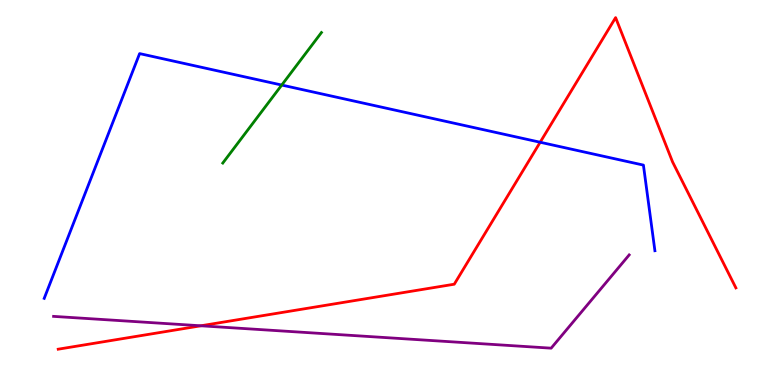[{'lines': ['blue', 'red'], 'intersections': [{'x': 6.97, 'y': 6.31}]}, {'lines': ['green', 'red'], 'intersections': []}, {'lines': ['purple', 'red'], 'intersections': [{'x': 2.59, 'y': 1.54}]}, {'lines': ['blue', 'green'], 'intersections': [{'x': 3.64, 'y': 7.79}]}, {'lines': ['blue', 'purple'], 'intersections': []}, {'lines': ['green', 'purple'], 'intersections': []}]